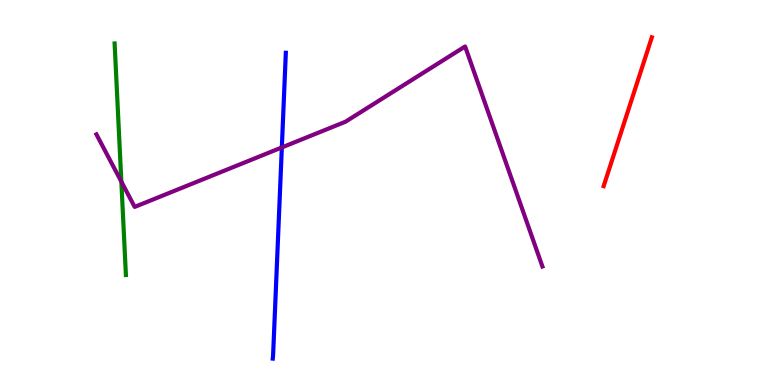[{'lines': ['blue', 'red'], 'intersections': []}, {'lines': ['green', 'red'], 'intersections': []}, {'lines': ['purple', 'red'], 'intersections': []}, {'lines': ['blue', 'green'], 'intersections': []}, {'lines': ['blue', 'purple'], 'intersections': [{'x': 3.64, 'y': 6.17}]}, {'lines': ['green', 'purple'], 'intersections': [{'x': 1.57, 'y': 5.28}]}]